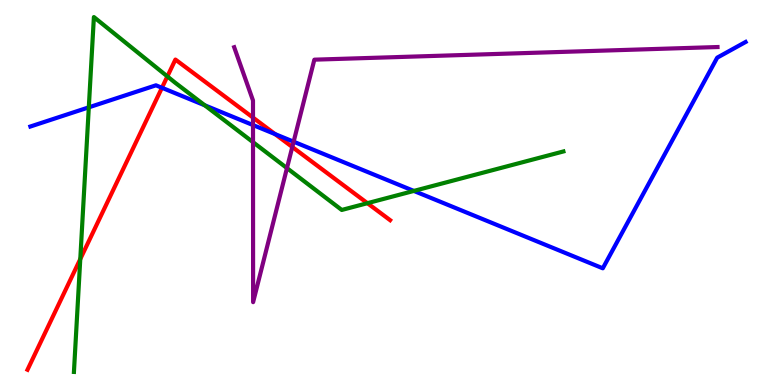[{'lines': ['blue', 'red'], 'intersections': [{'x': 2.09, 'y': 7.72}, {'x': 3.55, 'y': 6.52}]}, {'lines': ['green', 'red'], 'intersections': [{'x': 1.04, 'y': 3.27}, {'x': 2.16, 'y': 8.02}, {'x': 4.74, 'y': 4.72}]}, {'lines': ['purple', 'red'], 'intersections': [{'x': 3.26, 'y': 6.95}, {'x': 3.77, 'y': 6.18}]}, {'lines': ['blue', 'green'], 'intersections': [{'x': 1.15, 'y': 7.21}, {'x': 2.64, 'y': 7.27}, {'x': 5.34, 'y': 5.04}]}, {'lines': ['blue', 'purple'], 'intersections': [{'x': 3.26, 'y': 6.75}, {'x': 3.79, 'y': 6.32}]}, {'lines': ['green', 'purple'], 'intersections': [{'x': 3.26, 'y': 6.31}, {'x': 3.7, 'y': 5.63}]}]